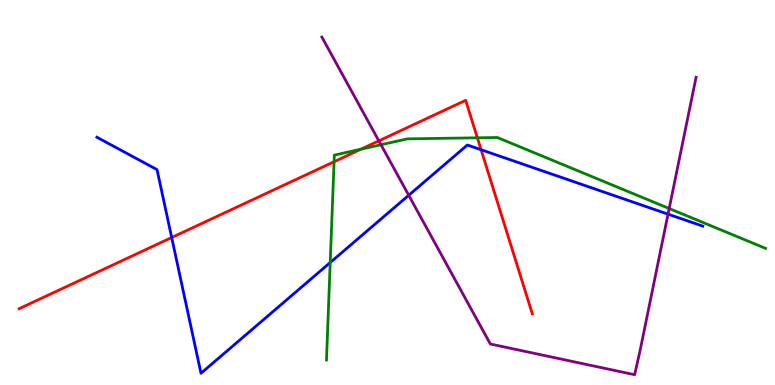[{'lines': ['blue', 'red'], 'intersections': [{'x': 2.22, 'y': 3.83}, {'x': 6.21, 'y': 6.11}]}, {'lines': ['green', 'red'], 'intersections': [{'x': 4.31, 'y': 5.8}, {'x': 4.66, 'y': 6.12}, {'x': 6.16, 'y': 6.42}]}, {'lines': ['purple', 'red'], 'intersections': [{'x': 4.89, 'y': 6.34}]}, {'lines': ['blue', 'green'], 'intersections': [{'x': 4.26, 'y': 3.18}]}, {'lines': ['blue', 'purple'], 'intersections': [{'x': 5.27, 'y': 4.93}, {'x': 8.62, 'y': 4.44}]}, {'lines': ['green', 'purple'], 'intersections': [{'x': 4.92, 'y': 6.24}, {'x': 8.63, 'y': 4.58}]}]